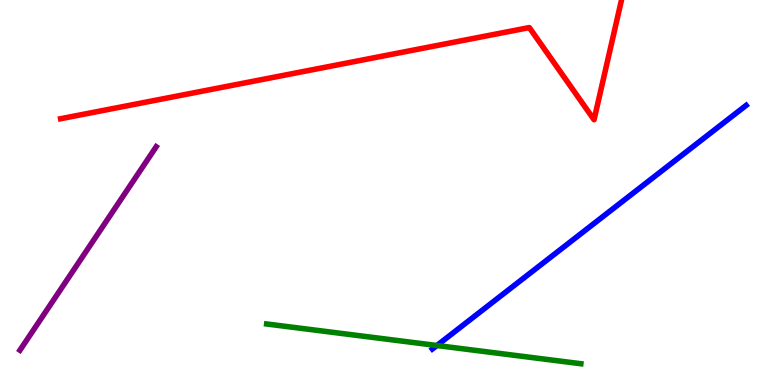[{'lines': ['blue', 'red'], 'intersections': []}, {'lines': ['green', 'red'], 'intersections': []}, {'lines': ['purple', 'red'], 'intersections': []}, {'lines': ['blue', 'green'], 'intersections': [{'x': 5.64, 'y': 1.03}]}, {'lines': ['blue', 'purple'], 'intersections': []}, {'lines': ['green', 'purple'], 'intersections': []}]